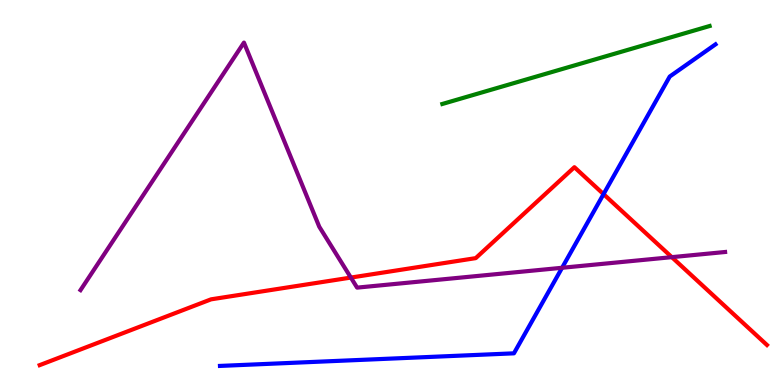[{'lines': ['blue', 'red'], 'intersections': [{'x': 7.79, 'y': 4.96}]}, {'lines': ['green', 'red'], 'intersections': []}, {'lines': ['purple', 'red'], 'intersections': [{'x': 4.53, 'y': 2.79}, {'x': 8.67, 'y': 3.32}]}, {'lines': ['blue', 'green'], 'intersections': []}, {'lines': ['blue', 'purple'], 'intersections': [{'x': 7.25, 'y': 3.04}]}, {'lines': ['green', 'purple'], 'intersections': []}]